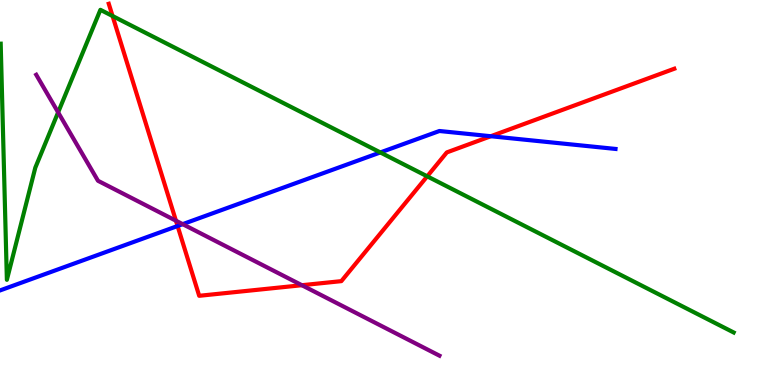[{'lines': ['blue', 'red'], 'intersections': [{'x': 2.29, 'y': 4.13}, {'x': 6.33, 'y': 6.46}]}, {'lines': ['green', 'red'], 'intersections': [{'x': 1.45, 'y': 9.58}, {'x': 5.51, 'y': 5.42}]}, {'lines': ['purple', 'red'], 'intersections': [{'x': 2.27, 'y': 4.27}, {'x': 3.9, 'y': 2.59}]}, {'lines': ['blue', 'green'], 'intersections': [{'x': 4.91, 'y': 6.04}]}, {'lines': ['blue', 'purple'], 'intersections': [{'x': 2.36, 'y': 4.18}]}, {'lines': ['green', 'purple'], 'intersections': [{'x': 0.75, 'y': 7.08}]}]